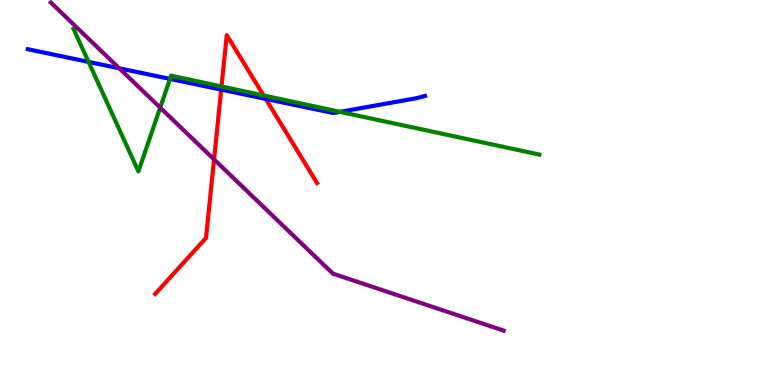[{'lines': ['blue', 'red'], 'intersections': [{'x': 2.85, 'y': 7.67}, {'x': 3.43, 'y': 7.43}]}, {'lines': ['green', 'red'], 'intersections': [{'x': 2.86, 'y': 7.75}, {'x': 3.4, 'y': 7.52}]}, {'lines': ['purple', 'red'], 'intersections': [{'x': 2.76, 'y': 5.86}]}, {'lines': ['blue', 'green'], 'intersections': [{'x': 1.14, 'y': 8.39}, {'x': 2.19, 'y': 7.95}, {'x': 4.39, 'y': 7.09}]}, {'lines': ['blue', 'purple'], 'intersections': [{'x': 1.54, 'y': 8.23}]}, {'lines': ['green', 'purple'], 'intersections': [{'x': 2.07, 'y': 7.2}]}]